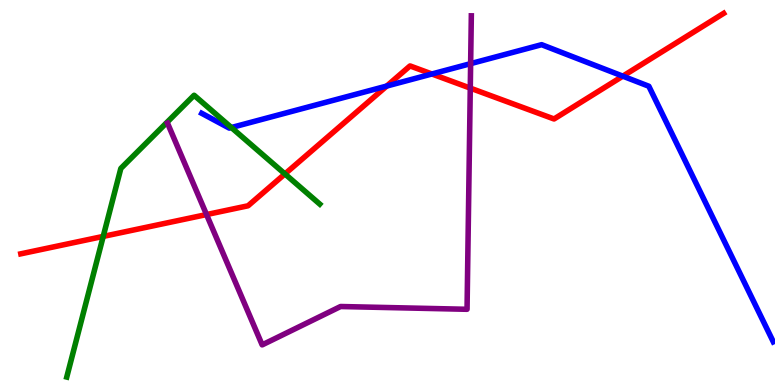[{'lines': ['blue', 'red'], 'intersections': [{'x': 4.99, 'y': 7.77}, {'x': 5.57, 'y': 8.08}, {'x': 8.04, 'y': 8.02}]}, {'lines': ['green', 'red'], 'intersections': [{'x': 1.33, 'y': 3.86}, {'x': 3.68, 'y': 5.48}]}, {'lines': ['purple', 'red'], 'intersections': [{'x': 2.66, 'y': 4.43}, {'x': 6.07, 'y': 7.71}]}, {'lines': ['blue', 'green'], 'intersections': [{'x': 2.99, 'y': 6.69}]}, {'lines': ['blue', 'purple'], 'intersections': [{'x': 6.07, 'y': 8.35}]}, {'lines': ['green', 'purple'], 'intersections': []}]